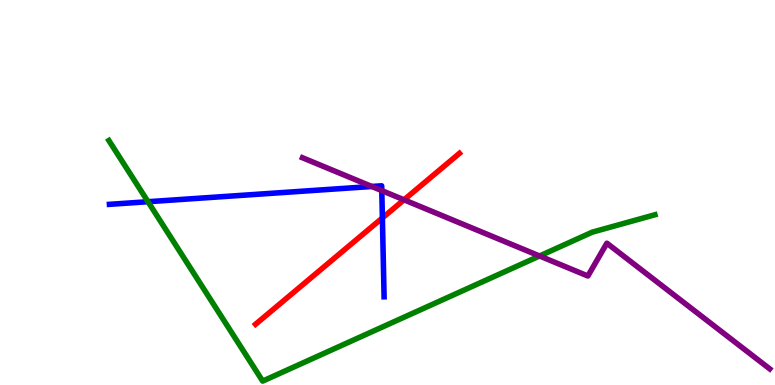[{'lines': ['blue', 'red'], 'intersections': [{'x': 4.93, 'y': 4.34}]}, {'lines': ['green', 'red'], 'intersections': []}, {'lines': ['purple', 'red'], 'intersections': [{'x': 5.21, 'y': 4.81}]}, {'lines': ['blue', 'green'], 'intersections': [{'x': 1.91, 'y': 4.76}]}, {'lines': ['blue', 'purple'], 'intersections': [{'x': 4.8, 'y': 5.16}, {'x': 4.93, 'y': 5.05}]}, {'lines': ['green', 'purple'], 'intersections': [{'x': 6.96, 'y': 3.35}]}]